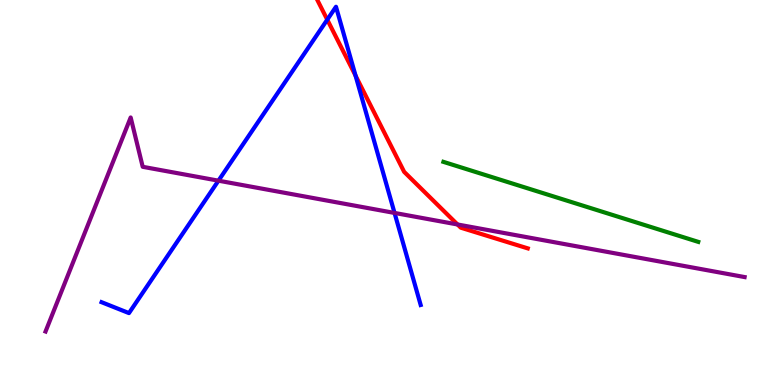[{'lines': ['blue', 'red'], 'intersections': [{'x': 4.22, 'y': 9.49}, {'x': 4.59, 'y': 8.03}]}, {'lines': ['green', 'red'], 'intersections': []}, {'lines': ['purple', 'red'], 'intersections': [{'x': 5.9, 'y': 4.17}]}, {'lines': ['blue', 'green'], 'intersections': []}, {'lines': ['blue', 'purple'], 'intersections': [{'x': 2.82, 'y': 5.31}, {'x': 5.09, 'y': 4.47}]}, {'lines': ['green', 'purple'], 'intersections': []}]